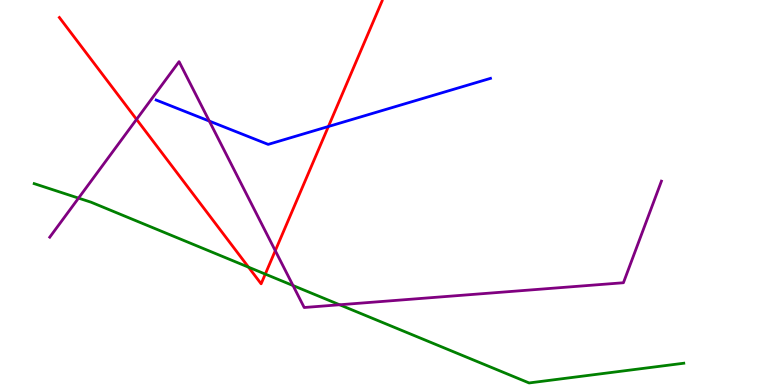[{'lines': ['blue', 'red'], 'intersections': [{'x': 4.24, 'y': 6.71}]}, {'lines': ['green', 'red'], 'intersections': [{'x': 3.21, 'y': 3.06}, {'x': 3.42, 'y': 2.88}]}, {'lines': ['purple', 'red'], 'intersections': [{'x': 1.76, 'y': 6.9}, {'x': 3.55, 'y': 3.49}]}, {'lines': ['blue', 'green'], 'intersections': []}, {'lines': ['blue', 'purple'], 'intersections': [{'x': 2.7, 'y': 6.85}]}, {'lines': ['green', 'purple'], 'intersections': [{'x': 1.01, 'y': 4.85}, {'x': 3.78, 'y': 2.58}, {'x': 4.38, 'y': 2.08}]}]